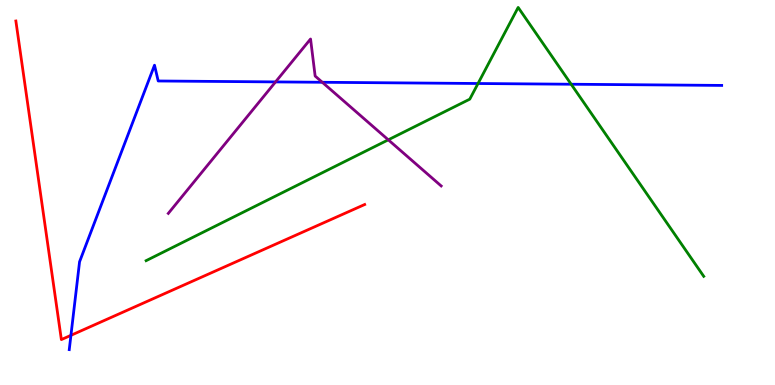[{'lines': ['blue', 'red'], 'intersections': [{'x': 0.915, 'y': 1.29}]}, {'lines': ['green', 'red'], 'intersections': []}, {'lines': ['purple', 'red'], 'intersections': []}, {'lines': ['blue', 'green'], 'intersections': [{'x': 6.17, 'y': 7.83}, {'x': 7.37, 'y': 7.81}]}, {'lines': ['blue', 'purple'], 'intersections': [{'x': 3.56, 'y': 7.87}, {'x': 4.16, 'y': 7.86}]}, {'lines': ['green', 'purple'], 'intersections': [{'x': 5.01, 'y': 6.37}]}]